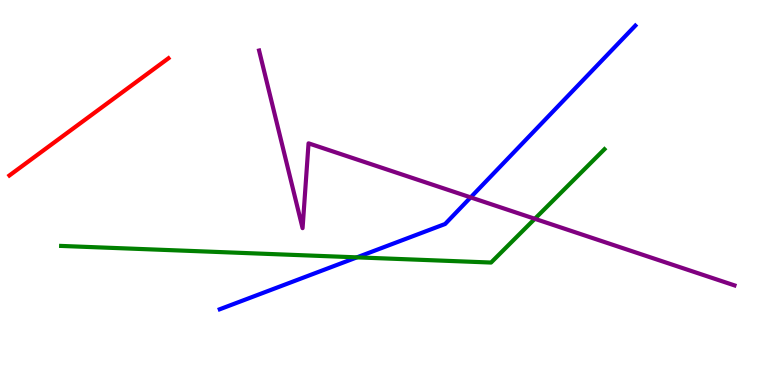[{'lines': ['blue', 'red'], 'intersections': []}, {'lines': ['green', 'red'], 'intersections': []}, {'lines': ['purple', 'red'], 'intersections': []}, {'lines': ['blue', 'green'], 'intersections': [{'x': 4.61, 'y': 3.32}]}, {'lines': ['blue', 'purple'], 'intersections': [{'x': 6.07, 'y': 4.87}]}, {'lines': ['green', 'purple'], 'intersections': [{'x': 6.9, 'y': 4.32}]}]